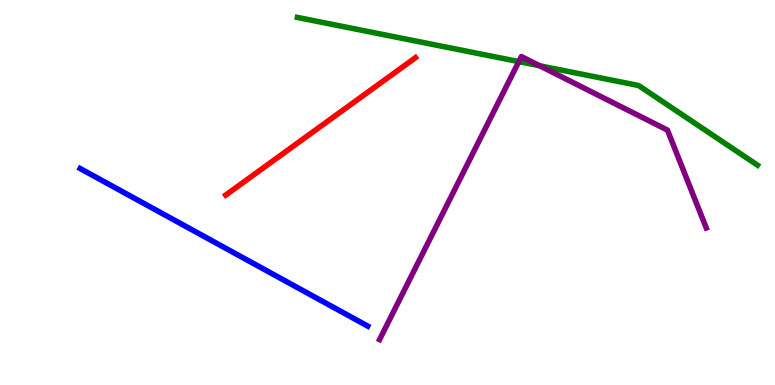[{'lines': ['blue', 'red'], 'intersections': []}, {'lines': ['green', 'red'], 'intersections': []}, {'lines': ['purple', 'red'], 'intersections': []}, {'lines': ['blue', 'green'], 'intersections': []}, {'lines': ['blue', 'purple'], 'intersections': []}, {'lines': ['green', 'purple'], 'intersections': [{'x': 6.69, 'y': 8.4}, {'x': 6.96, 'y': 8.29}]}]